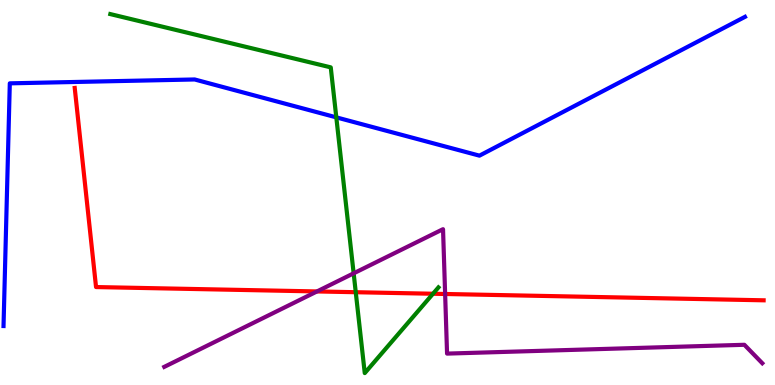[{'lines': ['blue', 'red'], 'intersections': []}, {'lines': ['green', 'red'], 'intersections': [{'x': 4.59, 'y': 2.41}, {'x': 5.59, 'y': 2.37}]}, {'lines': ['purple', 'red'], 'intersections': [{'x': 4.09, 'y': 2.43}, {'x': 5.74, 'y': 2.36}]}, {'lines': ['blue', 'green'], 'intersections': [{'x': 4.34, 'y': 6.95}]}, {'lines': ['blue', 'purple'], 'intersections': []}, {'lines': ['green', 'purple'], 'intersections': [{'x': 4.56, 'y': 2.9}]}]